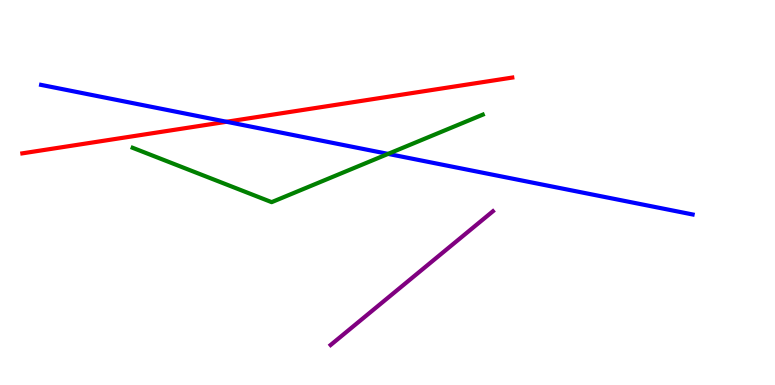[{'lines': ['blue', 'red'], 'intersections': [{'x': 2.92, 'y': 6.84}]}, {'lines': ['green', 'red'], 'intersections': []}, {'lines': ['purple', 'red'], 'intersections': []}, {'lines': ['blue', 'green'], 'intersections': [{'x': 5.01, 'y': 6.0}]}, {'lines': ['blue', 'purple'], 'intersections': []}, {'lines': ['green', 'purple'], 'intersections': []}]